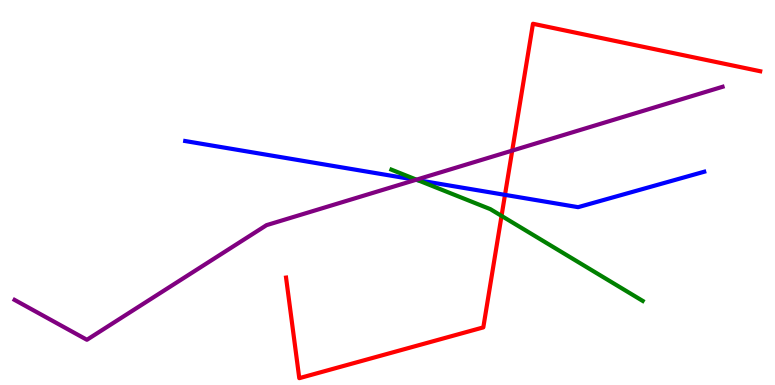[{'lines': ['blue', 'red'], 'intersections': [{'x': 6.52, 'y': 4.94}]}, {'lines': ['green', 'red'], 'intersections': [{'x': 6.47, 'y': 4.39}]}, {'lines': ['purple', 'red'], 'intersections': [{'x': 6.61, 'y': 6.09}]}, {'lines': ['blue', 'green'], 'intersections': [{'x': 5.39, 'y': 5.32}]}, {'lines': ['blue', 'purple'], 'intersections': [{'x': 5.37, 'y': 5.33}]}, {'lines': ['green', 'purple'], 'intersections': [{'x': 5.37, 'y': 5.33}]}]